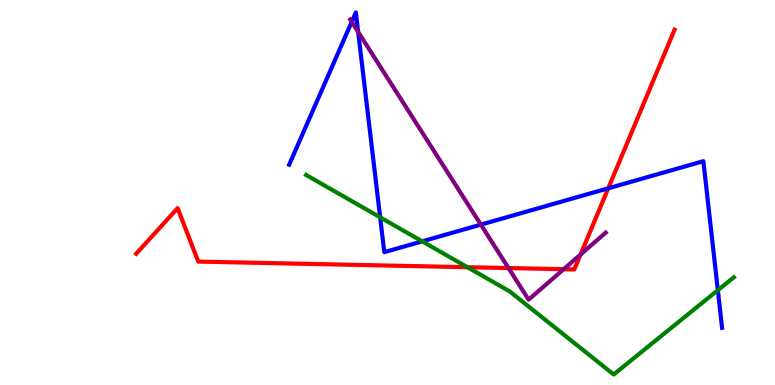[{'lines': ['blue', 'red'], 'intersections': [{'x': 7.85, 'y': 5.11}]}, {'lines': ['green', 'red'], 'intersections': [{'x': 6.03, 'y': 3.06}]}, {'lines': ['purple', 'red'], 'intersections': [{'x': 6.56, 'y': 3.04}, {'x': 7.27, 'y': 3.01}, {'x': 7.49, 'y': 3.39}]}, {'lines': ['blue', 'green'], 'intersections': [{'x': 4.91, 'y': 4.36}, {'x': 5.45, 'y': 3.73}, {'x': 9.26, 'y': 2.46}]}, {'lines': ['blue', 'purple'], 'intersections': [{'x': 4.54, 'y': 9.43}, {'x': 4.62, 'y': 9.17}, {'x': 6.2, 'y': 4.17}]}, {'lines': ['green', 'purple'], 'intersections': []}]